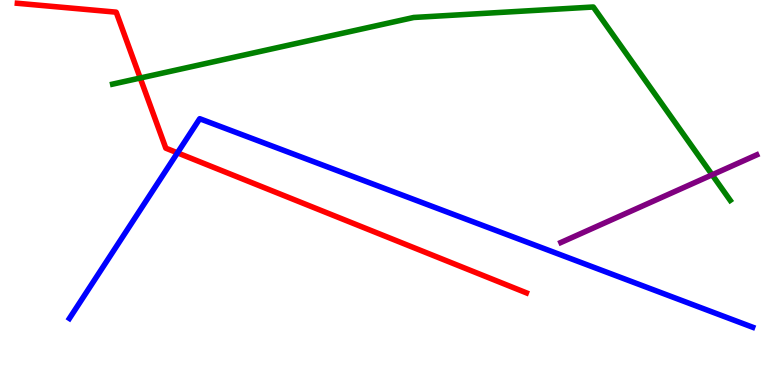[{'lines': ['blue', 'red'], 'intersections': [{'x': 2.29, 'y': 6.03}]}, {'lines': ['green', 'red'], 'intersections': [{'x': 1.81, 'y': 7.97}]}, {'lines': ['purple', 'red'], 'intersections': []}, {'lines': ['blue', 'green'], 'intersections': []}, {'lines': ['blue', 'purple'], 'intersections': []}, {'lines': ['green', 'purple'], 'intersections': [{'x': 9.19, 'y': 5.46}]}]